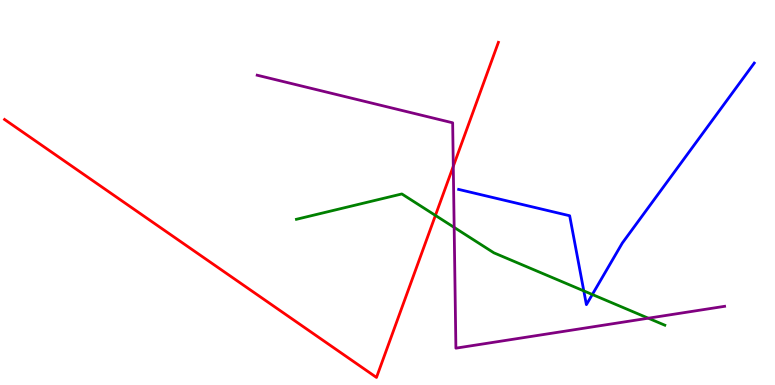[{'lines': ['blue', 'red'], 'intersections': []}, {'lines': ['green', 'red'], 'intersections': [{'x': 5.62, 'y': 4.4}]}, {'lines': ['purple', 'red'], 'intersections': [{'x': 5.85, 'y': 5.68}]}, {'lines': ['blue', 'green'], 'intersections': [{'x': 7.53, 'y': 2.44}, {'x': 7.64, 'y': 2.35}]}, {'lines': ['blue', 'purple'], 'intersections': []}, {'lines': ['green', 'purple'], 'intersections': [{'x': 5.86, 'y': 4.09}, {'x': 8.37, 'y': 1.74}]}]